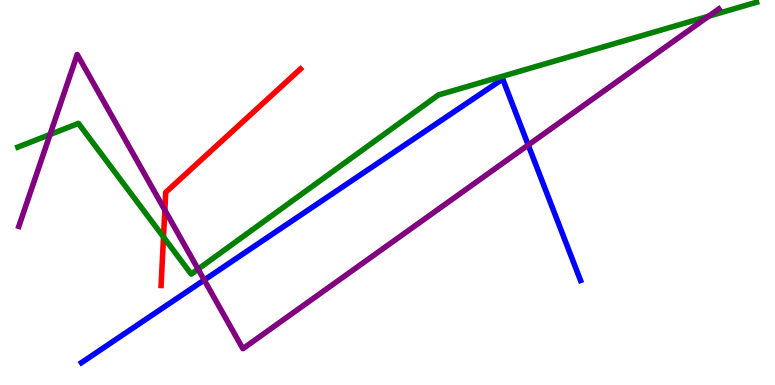[{'lines': ['blue', 'red'], 'intersections': []}, {'lines': ['green', 'red'], 'intersections': [{'x': 2.11, 'y': 3.84}]}, {'lines': ['purple', 'red'], 'intersections': [{'x': 2.13, 'y': 4.54}]}, {'lines': ['blue', 'green'], 'intersections': []}, {'lines': ['blue', 'purple'], 'intersections': [{'x': 2.63, 'y': 2.73}, {'x': 6.82, 'y': 6.23}]}, {'lines': ['green', 'purple'], 'intersections': [{'x': 0.646, 'y': 6.51}, {'x': 2.56, 'y': 3.01}, {'x': 9.14, 'y': 9.58}]}]